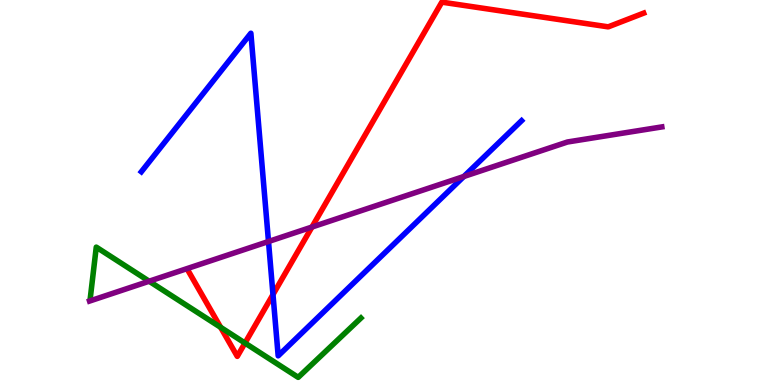[{'lines': ['blue', 'red'], 'intersections': [{'x': 3.52, 'y': 2.35}]}, {'lines': ['green', 'red'], 'intersections': [{'x': 2.85, 'y': 1.5}, {'x': 3.16, 'y': 1.09}]}, {'lines': ['purple', 'red'], 'intersections': [{'x': 4.03, 'y': 4.1}]}, {'lines': ['blue', 'green'], 'intersections': []}, {'lines': ['blue', 'purple'], 'intersections': [{'x': 3.46, 'y': 3.73}, {'x': 5.99, 'y': 5.42}]}, {'lines': ['green', 'purple'], 'intersections': [{'x': 1.92, 'y': 2.7}]}]